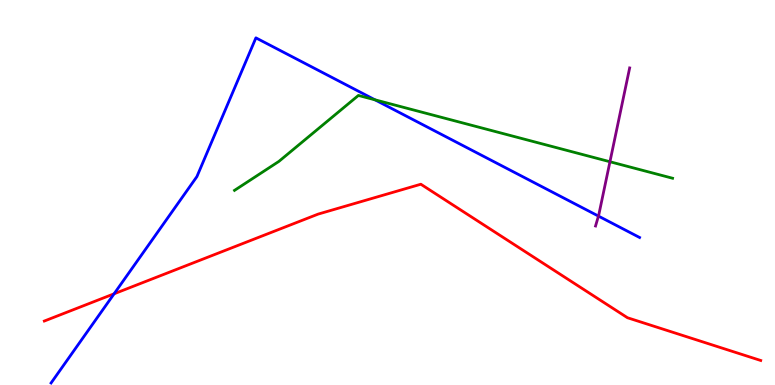[{'lines': ['blue', 'red'], 'intersections': [{'x': 1.47, 'y': 2.37}]}, {'lines': ['green', 'red'], 'intersections': []}, {'lines': ['purple', 'red'], 'intersections': []}, {'lines': ['blue', 'green'], 'intersections': [{'x': 4.84, 'y': 7.41}]}, {'lines': ['blue', 'purple'], 'intersections': [{'x': 7.72, 'y': 4.39}]}, {'lines': ['green', 'purple'], 'intersections': [{'x': 7.87, 'y': 5.8}]}]